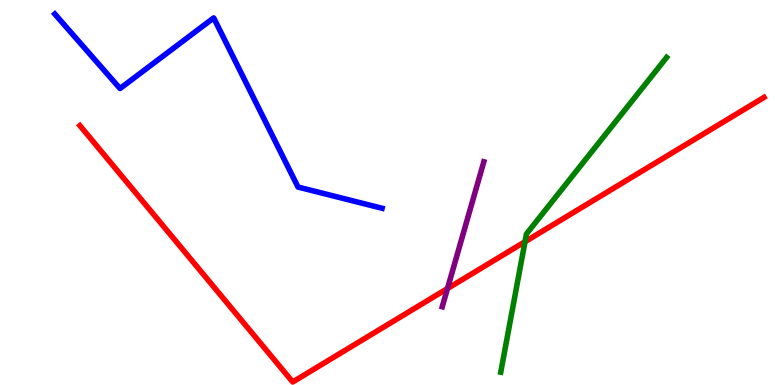[{'lines': ['blue', 'red'], 'intersections': []}, {'lines': ['green', 'red'], 'intersections': [{'x': 6.77, 'y': 3.72}]}, {'lines': ['purple', 'red'], 'intersections': [{'x': 5.77, 'y': 2.51}]}, {'lines': ['blue', 'green'], 'intersections': []}, {'lines': ['blue', 'purple'], 'intersections': []}, {'lines': ['green', 'purple'], 'intersections': []}]